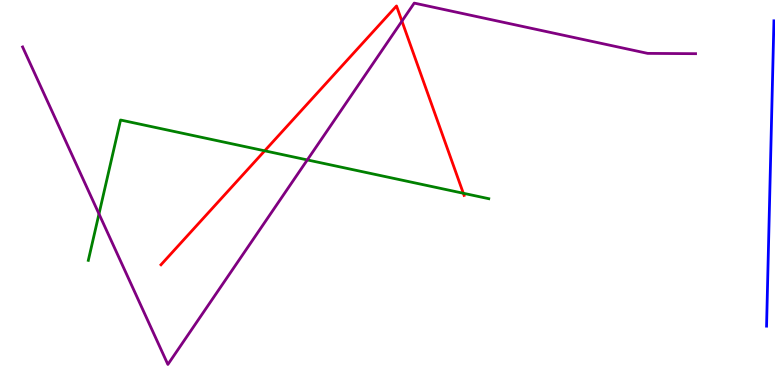[{'lines': ['blue', 'red'], 'intersections': []}, {'lines': ['green', 'red'], 'intersections': [{'x': 3.42, 'y': 6.08}, {'x': 5.98, 'y': 4.98}]}, {'lines': ['purple', 'red'], 'intersections': [{'x': 5.19, 'y': 9.45}]}, {'lines': ['blue', 'green'], 'intersections': []}, {'lines': ['blue', 'purple'], 'intersections': []}, {'lines': ['green', 'purple'], 'intersections': [{'x': 1.28, 'y': 4.44}, {'x': 3.97, 'y': 5.85}]}]